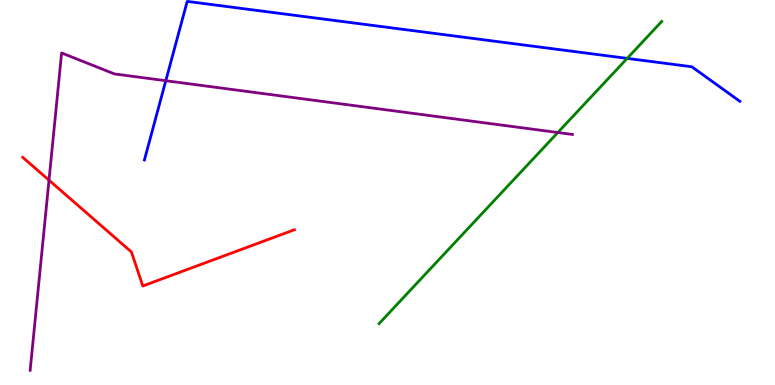[{'lines': ['blue', 'red'], 'intersections': []}, {'lines': ['green', 'red'], 'intersections': []}, {'lines': ['purple', 'red'], 'intersections': [{'x': 0.632, 'y': 5.32}]}, {'lines': ['blue', 'green'], 'intersections': [{'x': 8.09, 'y': 8.48}]}, {'lines': ['blue', 'purple'], 'intersections': [{'x': 2.14, 'y': 7.9}]}, {'lines': ['green', 'purple'], 'intersections': [{'x': 7.2, 'y': 6.56}]}]